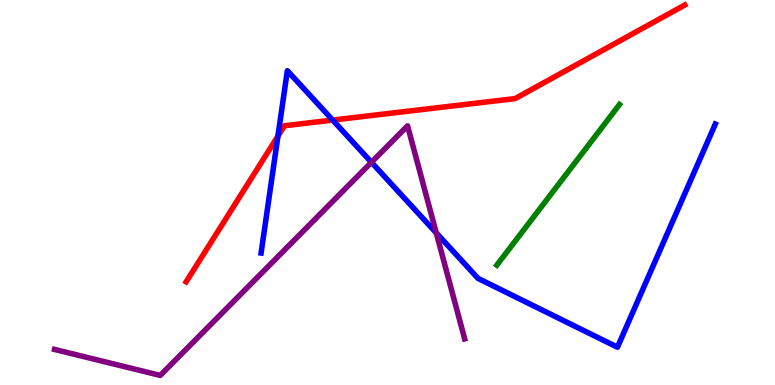[{'lines': ['blue', 'red'], 'intersections': [{'x': 3.59, 'y': 6.46}, {'x': 4.29, 'y': 6.88}]}, {'lines': ['green', 'red'], 'intersections': []}, {'lines': ['purple', 'red'], 'intersections': []}, {'lines': ['blue', 'green'], 'intersections': []}, {'lines': ['blue', 'purple'], 'intersections': [{'x': 4.79, 'y': 5.78}, {'x': 5.63, 'y': 3.95}]}, {'lines': ['green', 'purple'], 'intersections': []}]